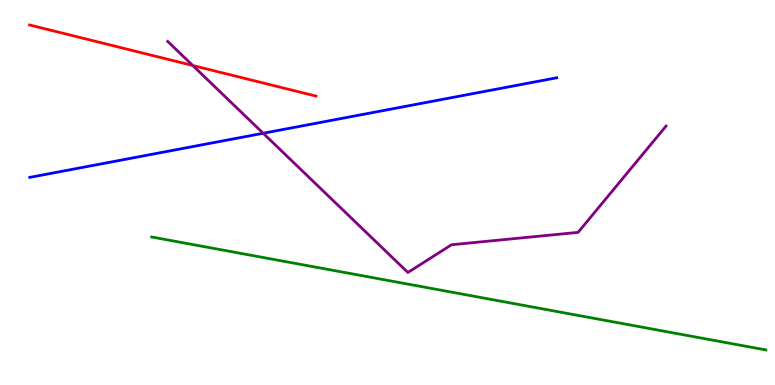[{'lines': ['blue', 'red'], 'intersections': []}, {'lines': ['green', 'red'], 'intersections': []}, {'lines': ['purple', 'red'], 'intersections': [{'x': 2.49, 'y': 8.3}]}, {'lines': ['blue', 'green'], 'intersections': []}, {'lines': ['blue', 'purple'], 'intersections': [{'x': 3.4, 'y': 6.54}]}, {'lines': ['green', 'purple'], 'intersections': []}]